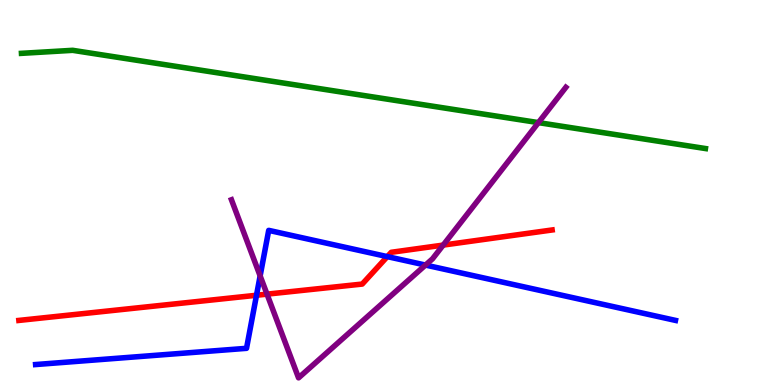[{'lines': ['blue', 'red'], 'intersections': [{'x': 3.31, 'y': 2.33}, {'x': 5.0, 'y': 3.33}]}, {'lines': ['green', 'red'], 'intersections': []}, {'lines': ['purple', 'red'], 'intersections': [{'x': 3.45, 'y': 2.36}, {'x': 5.72, 'y': 3.63}]}, {'lines': ['blue', 'green'], 'intersections': []}, {'lines': ['blue', 'purple'], 'intersections': [{'x': 3.36, 'y': 2.83}, {'x': 5.49, 'y': 3.12}]}, {'lines': ['green', 'purple'], 'intersections': [{'x': 6.95, 'y': 6.82}]}]